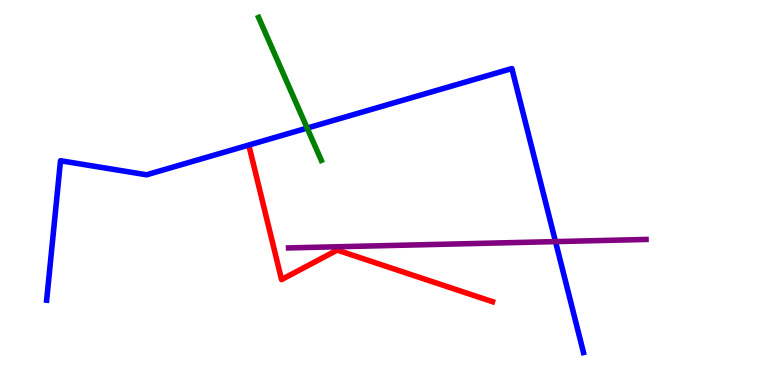[{'lines': ['blue', 'red'], 'intersections': []}, {'lines': ['green', 'red'], 'intersections': []}, {'lines': ['purple', 'red'], 'intersections': []}, {'lines': ['blue', 'green'], 'intersections': [{'x': 3.96, 'y': 6.67}]}, {'lines': ['blue', 'purple'], 'intersections': [{'x': 7.17, 'y': 3.72}]}, {'lines': ['green', 'purple'], 'intersections': []}]